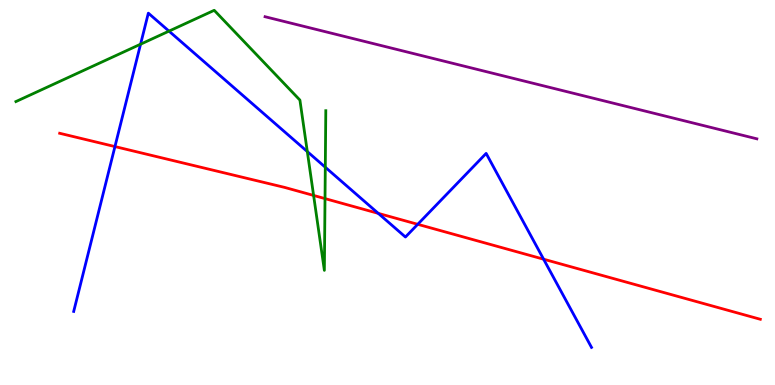[{'lines': ['blue', 'red'], 'intersections': [{'x': 1.48, 'y': 6.19}, {'x': 4.88, 'y': 4.46}, {'x': 5.39, 'y': 4.17}, {'x': 7.01, 'y': 3.27}]}, {'lines': ['green', 'red'], 'intersections': [{'x': 4.05, 'y': 4.92}, {'x': 4.19, 'y': 4.84}]}, {'lines': ['purple', 'red'], 'intersections': []}, {'lines': ['blue', 'green'], 'intersections': [{'x': 1.81, 'y': 8.85}, {'x': 2.18, 'y': 9.19}, {'x': 3.97, 'y': 6.06}, {'x': 4.2, 'y': 5.66}]}, {'lines': ['blue', 'purple'], 'intersections': []}, {'lines': ['green', 'purple'], 'intersections': []}]